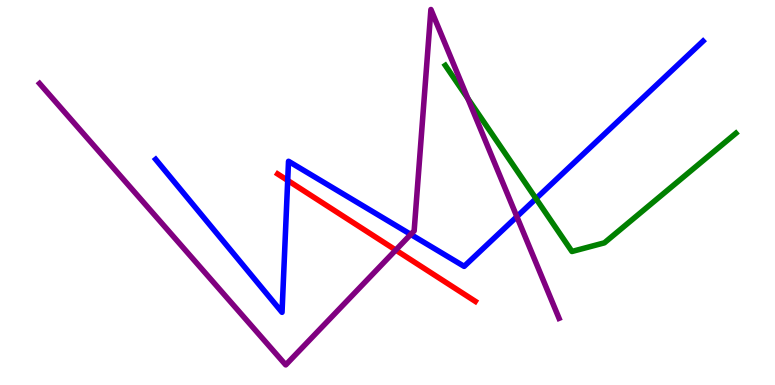[{'lines': ['blue', 'red'], 'intersections': [{'x': 3.71, 'y': 5.31}]}, {'lines': ['green', 'red'], 'intersections': []}, {'lines': ['purple', 'red'], 'intersections': [{'x': 5.11, 'y': 3.5}]}, {'lines': ['blue', 'green'], 'intersections': [{'x': 6.92, 'y': 4.84}]}, {'lines': ['blue', 'purple'], 'intersections': [{'x': 5.3, 'y': 3.91}, {'x': 6.67, 'y': 4.37}]}, {'lines': ['green', 'purple'], 'intersections': [{'x': 6.04, 'y': 7.44}]}]